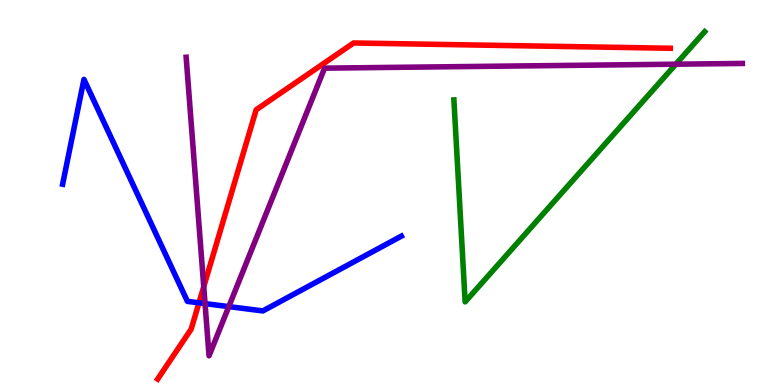[{'lines': ['blue', 'red'], 'intersections': [{'x': 2.57, 'y': 2.13}]}, {'lines': ['green', 'red'], 'intersections': []}, {'lines': ['purple', 'red'], 'intersections': [{'x': 2.63, 'y': 2.55}]}, {'lines': ['blue', 'green'], 'intersections': []}, {'lines': ['blue', 'purple'], 'intersections': [{'x': 2.65, 'y': 2.11}, {'x': 2.95, 'y': 2.04}]}, {'lines': ['green', 'purple'], 'intersections': [{'x': 8.72, 'y': 8.33}]}]